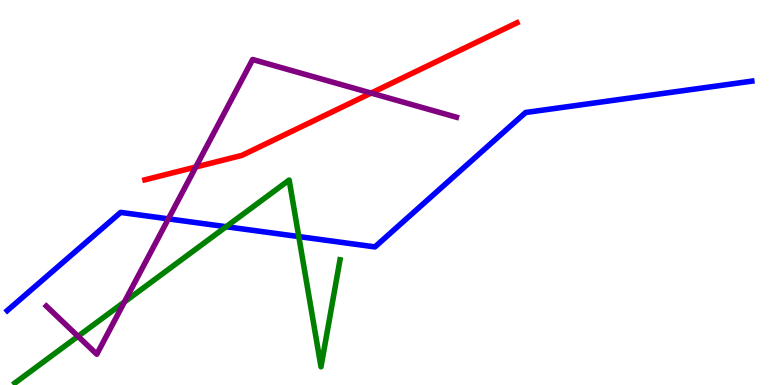[{'lines': ['blue', 'red'], 'intersections': []}, {'lines': ['green', 'red'], 'intersections': []}, {'lines': ['purple', 'red'], 'intersections': [{'x': 2.53, 'y': 5.66}, {'x': 4.79, 'y': 7.58}]}, {'lines': ['blue', 'green'], 'intersections': [{'x': 2.92, 'y': 4.11}, {'x': 3.86, 'y': 3.86}]}, {'lines': ['blue', 'purple'], 'intersections': [{'x': 2.17, 'y': 4.32}]}, {'lines': ['green', 'purple'], 'intersections': [{'x': 1.01, 'y': 1.26}, {'x': 1.61, 'y': 2.16}]}]